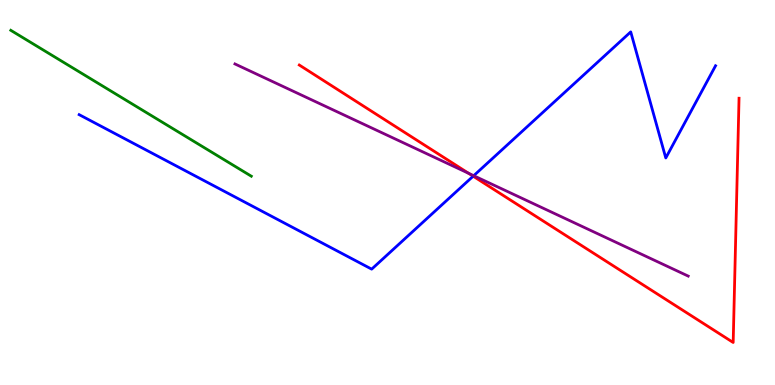[{'lines': ['blue', 'red'], 'intersections': [{'x': 6.11, 'y': 5.42}]}, {'lines': ['green', 'red'], 'intersections': []}, {'lines': ['purple', 'red'], 'intersections': [{'x': 6.05, 'y': 5.5}]}, {'lines': ['blue', 'green'], 'intersections': []}, {'lines': ['blue', 'purple'], 'intersections': [{'x': 6.11, 'y': 5.44}]}, {'lines': ['green', 'purple'], 'intersections': []}]